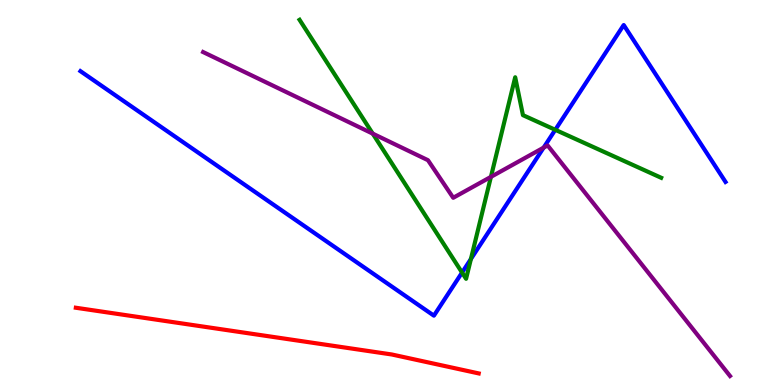[{'lines': ['blue', 'red'], 'intersections': []}, {'lines': ['green', 'red'], 'intersections': []}, {'lines': ['purple', 'red'], 'intersections': []}, {'lines': ['blue', 'green'], 'intersections': [{'x': 5.96, 'y': 2.92}, {'x': 6.08, 'y': 3.27}, {'x': 7.16, 'y': 6.63}]}, {'lines': ['blue', 'purple'], 'intersections': [{'x': 7.01, 'y': 6.17}]}, {'lines': ['green', 'purple'], 'intersections': [{'x': 4.81, 'y': 6.53}, {'x': 6.33, 'y': 5.41}]}]